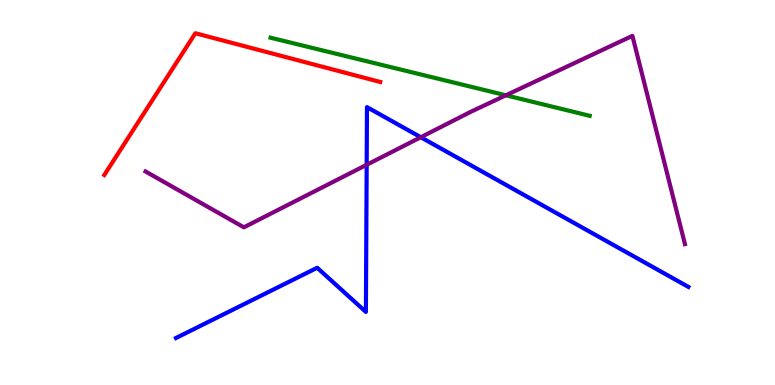[{'lines': ['blue', 'red'], 'intersections': []}, {'lines': ['green', 'red'], 'intersections': []}, {'lines': ['purple', 'red'], 'intersections': []}, {'lines': ['blue', 'green'], 'intersections': []}, {'lines': ['blue', 'purple'], 'intersections': [{'x': 4.73, 'y': 5.72}, {'x': 5.43, 'y': 6.44}]}, {'lines': ['green', 'purple'], 'intersections': [{'x': 6.53, 'y': 7.52}]}]